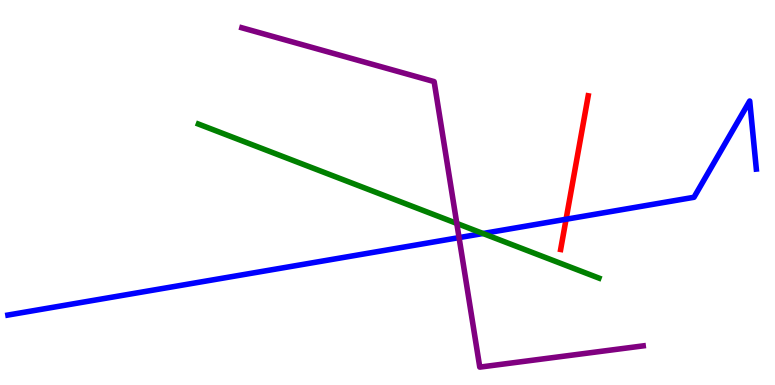[{'lines': ['blue', 'red'], 'intersections': [{'x': 7.3, 'y': 4.31}]}, {'lines': ['green', 'red'], 'intersections': []}, {'lines': ['purple', 'red'], 'intersections': []}, {'lines': ['blue', 'green'], 'intersections': [{'x': 6.23, 'y': 3.93}]}, {'lines': ['blue', 'purple'], 'intersections': [{'x': 5.92, 'y': 3.83}]}, {'lines': ['green', 'purple'], 'intersections': [{'x': 5.89, 'y': 4.2}]}]